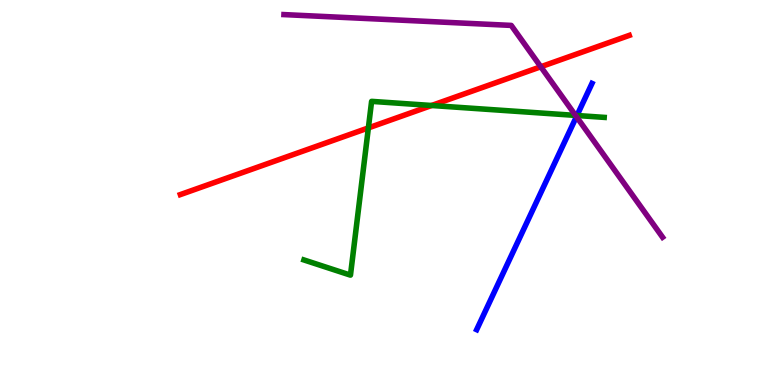[{'lines': ['blue', 'red'], 'intersections': []}, {'lines': ['green', 'red'], 'intersections': [{'x': 4.75, 'y': 6.68}, {'x': 5.57, 'y': 7.26}]}, {'lines': ['purple', 'red'], 'intersections': [{'x': 6.98, 'y': 8.27}]}, {'lines': ['blue', 'green'], 'intersections': [{'x': 7.44, 'y': 7.0}]}, {'lines': ['blue', 'purple'], 'intersections': [{'x': 7.44, 'y': 6.97}]}, {'lines': ['green', 'purple'], 'intersections': [{'x': 7.43, 'y': 7.0}]}]